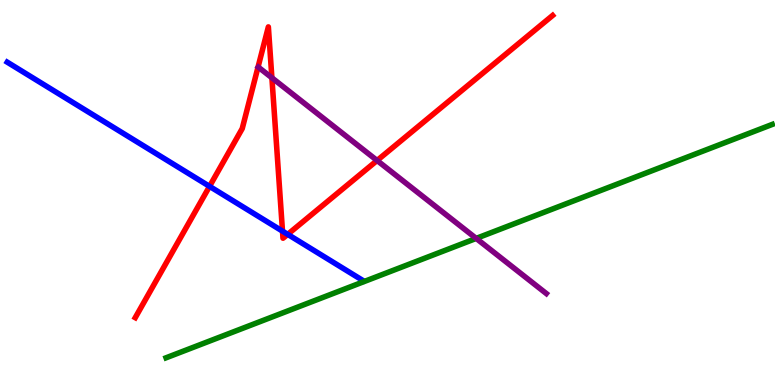[{'lines': ['blue', 'red'], 'intersections': [{'x': 2.7, 'y': 5.16}, {'x': 3.65, 'y': 4.0}, {'x': 3.71, 'y': 3.91}]}, {'lines': ['green', 'red'], 'intersections': []}, {'lines': ['purple', 'red'], 'intersections': [{'x': 3.51, 'y': 7.98}, {'x': 4.87, 'y': 5.83}]}, {'lines': ['blue', 'green'], 'intersections': []}, {'lines': ['blue', 'purple'], 'intersections': []}, {'lines': ['green', 'purple'], 'intersections': [{'x': 6.14, 'y': 3.81}]}]